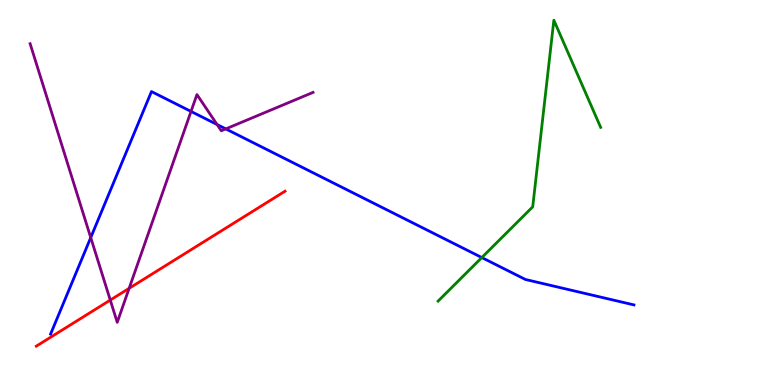[{'lines': ['blue', 'red'], 'intersections': []}, {'lines': ['green', 'red'], 'intersections': []}, {'lines': ['purple', 'red'], 'intersections': [{'x': 1.42, 'y': 2.21}, {'x': 1.67, 'y': 2.51}]}, {'lines': ['blue', 'green'], 'intersections': [{'x': 6.22, 'y': 3.31}]}, {'lines': ['blue', 'purple'], 'intersections': [{'x': 1.17, 'y': 3.83}, {'x': 2.46, 'y': 7.11}, {'x': 2.8, 'y': 6.77}, {'x': 2.91, 'y': 6.65}]}, {'lines': ['green', 'purple'], 'intersections': []}]